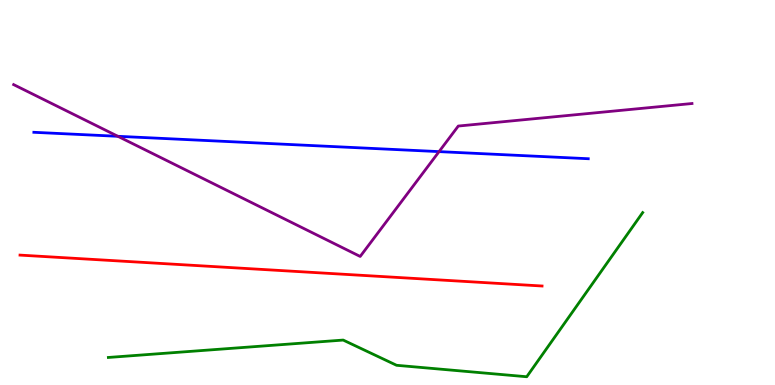[{'lines': ['blue', 'red'], 'intersections': []}, {'lines': ['green', 'red'], 'intersections': []}, {'lines': ['purple', 'red'], 'intersections': []}, {'lines': ['blue', 'green'], 'intersections': []}, {'lines': ['blue', 'purple'], 'intersections': [{'x': 1.52, 'y': 6.46}, {'x': 5.67, 'y': 6.06}]}, {'lines': ['green', 'purple'], 'intersections': []}]